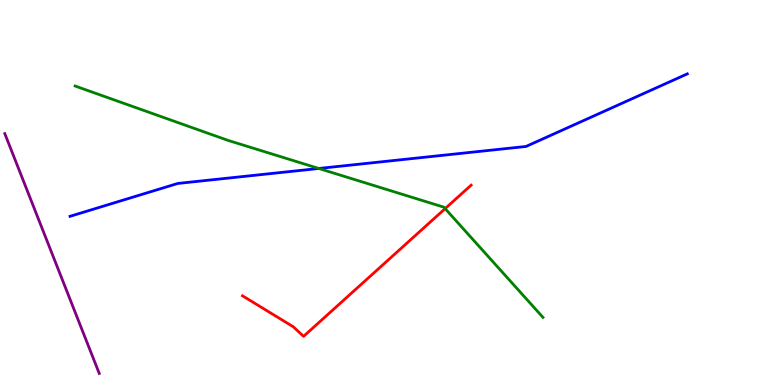[{'lines': ['blue', 'red'], 'intersections': []}, {'lines': ['green', 'red'], 'intersections': [{'x': 5.74, 'y': 4.58}]}, {'lines': ['purple', 'red'], 'intersections': []}, {'lines': ['blue', 'green'], 'intersections': [{'x': 4.11, 'y': 5.62}]}, {'lines': ['blue', 'purple'], 'intersections': []}, {'lines': ['green', 'purple'], 'intersections': []}]